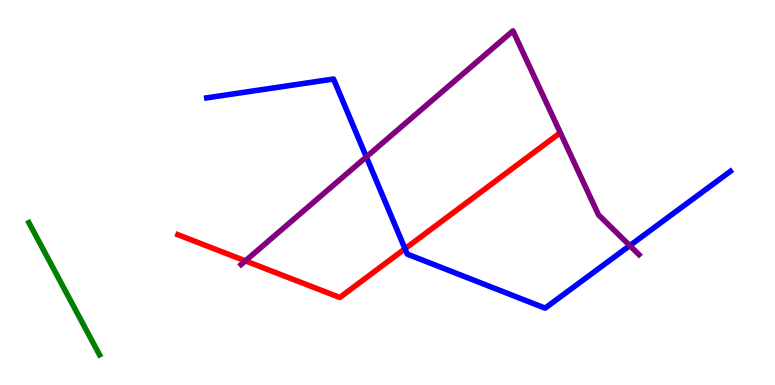[{'lines': ['blue', 'red'], 'intersections': [{'x': 5.23, 'y': 3.54}]}, {'lines': ['green', 'red'], 'intersections': []}, {'lines': ['purple', 'red'], 'intersections': [{'x': 3.17, 'y': 3.22}]}, {'lines': ['blue', 'green'], 'intersections': []}, {'lines': ['blue', 'purple'], 'intersections': [{'x': 4.73, 'y': 5.92}, {'x': 8.13, 'y': 3.62}]}, {'lines': ['green', 'purple'], 'intersections': []}]